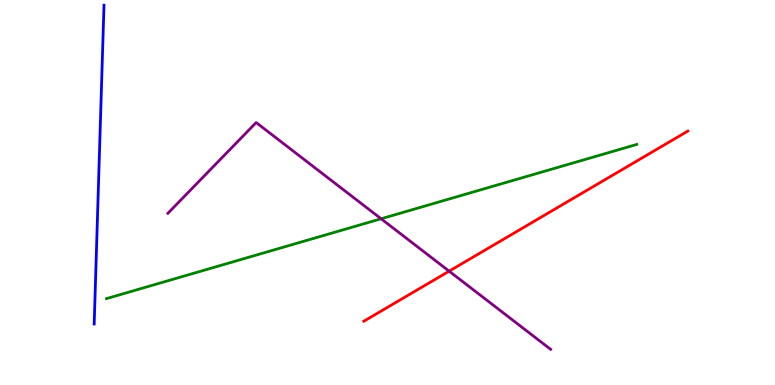[{'lines': ['blue', 'red'], 'intersections': []}, {'lines': ['green', 'red'], 'intersections': []}, {'lines': ['purple', 'red'], 'intersections': [{'x': 5.8, 'y': 2.96}]}, {'lines': ['blue', 'green'], 'intersections': []}, {'lines': ['blue', 'purple'], 'intersections': []}, {'lines': ['green', 'purple'], 'intersections': [{'x': 4.92, 'y': 4.32}]}]